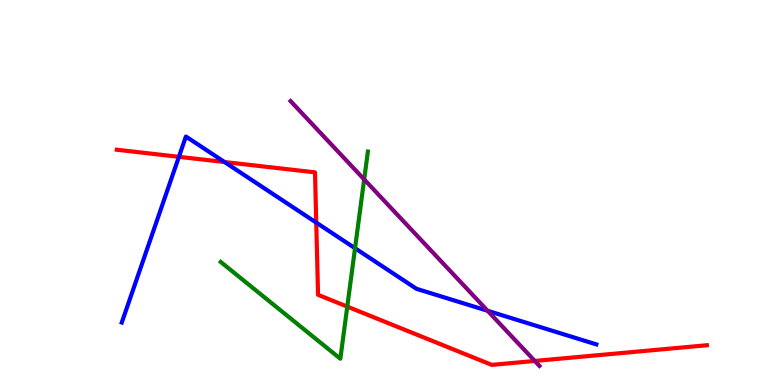[{'lines': ['blue', 'red'], 'intersections': [{'x': 2.31, 'y': 5.93}, {'x': 2.9, 'y': 5.79}, {'x': 4.08, 'y': 4.22}]}, {'lines': ['green', 'red'], 'intersections': [{'x': 4.48, 'y': 2.04}]}, {'lines': ['purple', 'red'], 'intersections': [{'x': 6.9, 'y': 0.624}]}, {'lines': ['blue', 'green'], 'intersections': [{'x': 4.58, 'y': 3.55}]}, {'lines': ['blue', 'purple'], 'intersections': [{'x': 6.29, 'y': 1.93}]}, {'lines': ['green', 'purple'], 'intersections': [{'x': 4.7, 'y': 5.34}]}]